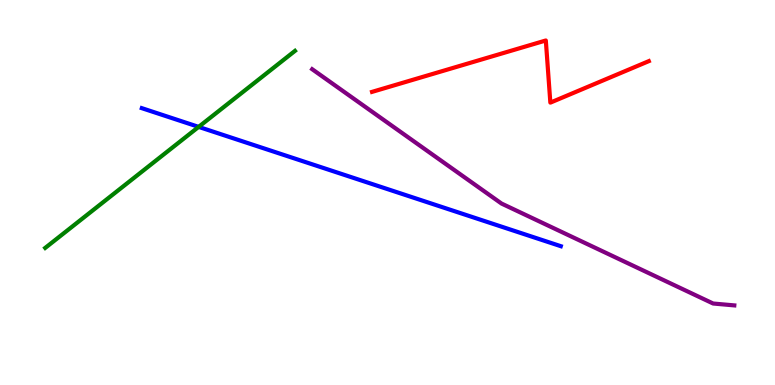[{'lines': ['blue', 'red'], 'intersections': []}, {'lines': ['green', 'red'], 'intersections': []}, {'lines': ['purple', 'red'], 'intersections': []}, {'lines': ['blue', 'green'], 'intersections': [{'x': 2.56, 'y': 6.7}]}, {'lines': ['blue', 'purple'], 'intersections': []}, {'lines': ['green', 'purple'], 'intersections': []}]